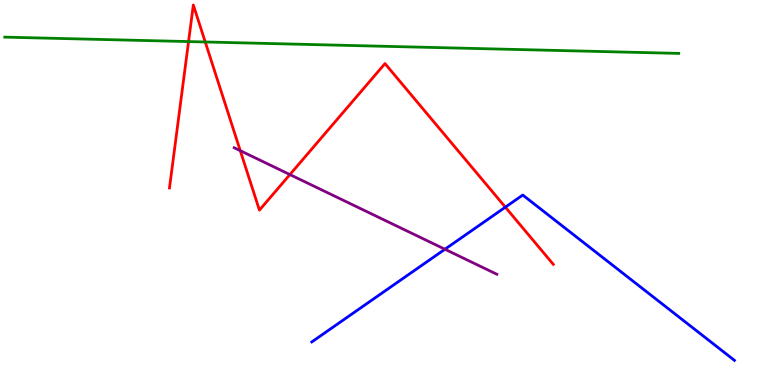[{'lines': ['blue', 'red'], 'intersections': [{'x': 6.52, 'y': 4.62}]}, {'lines': ['green', 'red'], 'intersections': [{'x': 2.43, 'y': 8.92}, {'x': 2.65, 'y': 8.91}]}, {'lines': ['purple', 'red'], 'intersections': [{'x': 3.1, 'y': 6.09}, {'x': 3.74, 'y': 5.47}]}, {'lines': ['blue', 'green'], 'intersections': []}, {'lines': ['blue', 'purple'], 'intersections': [{'x': 5.74, 'y': 3.53}]}, {'lines': ['green', 'purple'], 'intersections': []}]